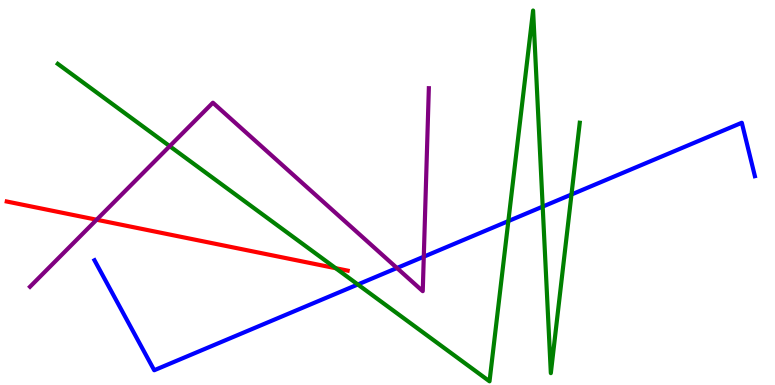[{'lines': ['blue', 'red'], 'intersections': []}, {'lines': ['green', 'red'], 'intersections': [{'x': 4.33, 'y': 3.03}]}, {'lines': ['purple', 'red'], 'intersections': [{'x': 1.25, 'y': 4.29}]}, {'lines': ['blue', 'green'], 'intersections': [{'x': 4.62, 'y': 2.61}, {'x': 6.56, 'y': 4.26}, {'x': 7.0, 'y': 4.63}, {'x': 7.37, 'y': 4.95}]}, {'lines': ['blue', 'purple'], 'intersections': [{'x': 5.12, 'y': 3.04}, {'x': 5.47, 'y': 3.33}]}, {'lines': ['green', 'purple'], 'intersections': [{'x': 2.19, 'y': 6.2}]}]